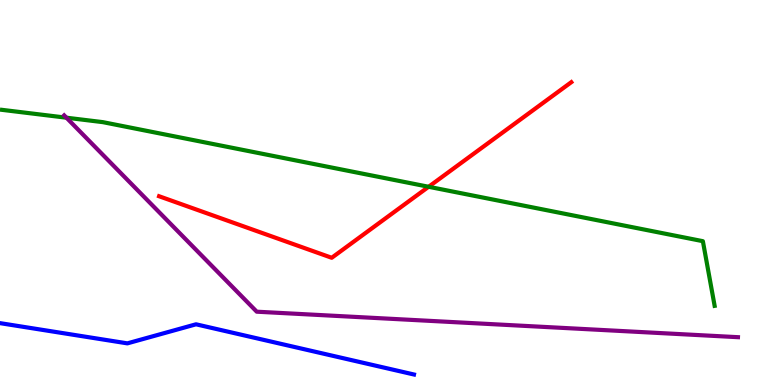[{'lines': ['blue', 'red'], 'intersections': []}, {'lines': ['green', 'red'], 'intersections': [{'x': 5.53, 'y': 5.15}]}, {'lines': ['purple', 'red'], 'intersections': []}, {'lines': ['blue', 'green'], 'intersections': []}, {'lines': ['blue', 'purple'], 'intersections': []}, {'lines': ['green', 'purple'], 'intersections': [{'x': 0.857, 'y': 6.94}]}]